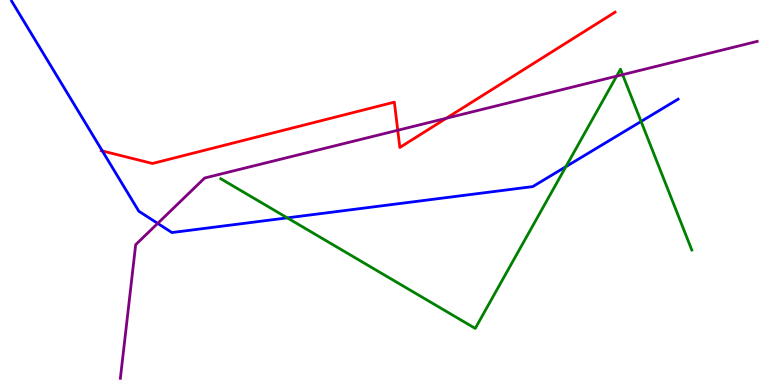[{'lines': ['blue', 'red'], 'intersections': [{'x': 1.32, 'y': 6.08}]}, {'lines': ['green', 'red'], 'intersections': []}, {'lines': ['purple', 'red'], 'intersections': [{'x': 5.13, 'y': 6.62}, {'x': 5.76, 'y': 6.93}]}, {'lines': ['blue', 'green'], 'intersections': [{'x': 3.71, 'y': 4.34}, {'x': 7.3, 'y': 5.67}, {'x': 8.27, 'y': 6.85}]}, {'lines': ['blue', 'purple'], 'intersections': [{'x': 2.03, 'y': 4.2}]}, {'lines': ['green', 'purple'], 'intersections': [{'x': 7.96, 'y': 8.02}, {'x': 8.03, 'y': 8.06}]}]